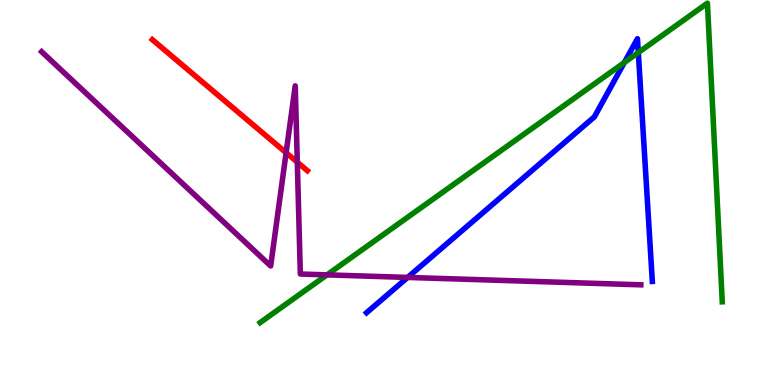[{'lines': ['blue', 'red'], 'intersections': []}, {'lines': ['green', 'red'], 'intersections': []}, {'lines': ['purple', 'red'], 'intersections': [{'x': 3.69, 'y': 6.03}, {'x': 3.84, 'y': 5.79}]}, {'lines': ['blue', 'green'], 'intersections': [{'x': 8.06, 'y': 8.38}, {'x': 8.24, 'y': 8.64}]}, {'lines': ['blue', 'purple'], 'intersections': [{'x': 5.26, 'y': 2.79}]}, {'lines': ['green', 'purple'], 'intersections': [{'x': 4.22, 'y': 2.86}]}]